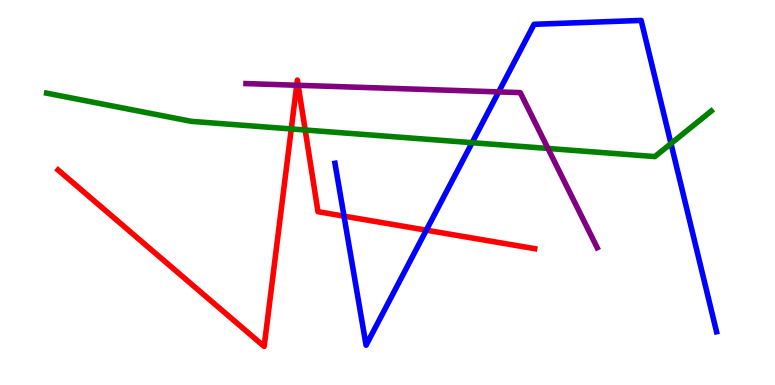[{'lines': ['blue', 'red'], 'intersections': [{'x': 4.44, 'y': 4.39}, {'x': 5.5, 'y': 4.02}]}, {'lines': ['green', 'red'], 'intersections': [{'x': 3.76, 'y': 6.65}, {'x': 3.94, 'y': 6.62}]}, {'lines': ['purple', 'red'], 'intersections': [{'x': 3.83, 'y': 7.79}, {'x': 3.85, 'y': 7.78}]}, {'lines': ['blue', 'green'], 'intersections': [{'x': 6.09, 'y': 6.29}, {'x': 8.66, 'y': 6.27}]}, {'lines': ['blue', 'purple'], 'intersections': [{'x': 6.43, 'y': 7.61}]}, {'lines': ['green', 'purple'], 'intersections': [{'x': 7.07, 'y': 6.14}]}]